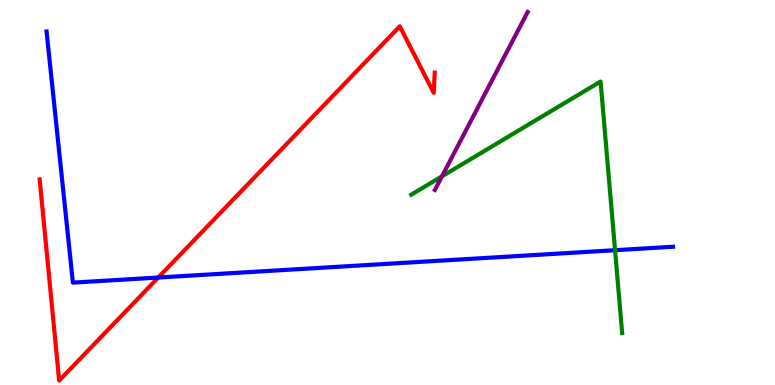[{'lines': ['blue', 'red'], 'intersections': [{'x': 2.04, 'y': 2.79}]}, {'lines': ['green', 'red'], 'intersections': []}, {'lines': ['purple', 'red'], 'intersections': []}, {'lines': ['blue', 'green'], 'intersections': [{'x': 7.94, 'y': 3.5}]}, {'lines': ['blue', 'purple'], 'intersections': []}, {'lines': ['green', 'purple'], 'intersections': [{'x': 5.7, 'y': 5.42}]}]